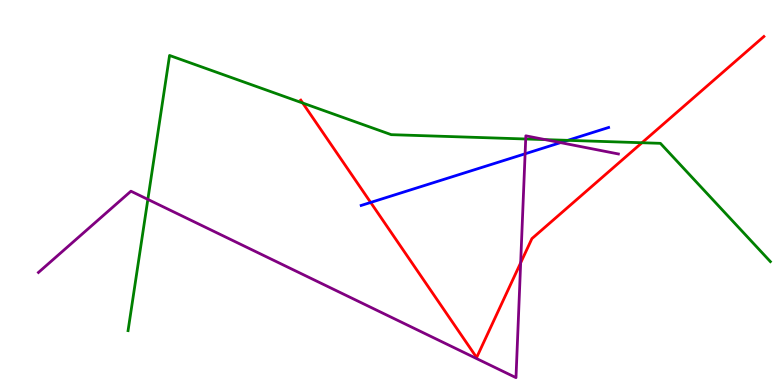[{'lines': ['blue', 'red'], 'intersections': [{'x': 4.78, 'y': 4.74}]}, {'lines': ['green', 'red'], 'intersections': [{'x': 3.91, 'y': 7.32}, {'x': 8.28, 'y': 6.29}]}, {'lines': ['purple', 'red'], 'intersections': [{'x': 6.72, 'y': 3.17}]}, {'lines': ['blue', 'green'], 'intersections': [{'x': 7.33, 'y': 6.35}]}, {'lines': ['blue', 'purple'], 'intersections': [{'x': 6.78, 'y': 6.01}, {'x': 7.23, 'y': 6.3}]}, {'lines': ['green', 'purple'], 'intersections': [{'x': 1.91, 'y': 4.82}, {'x': 6.78, 'y': 6.39}, {'x': 7.03, 'y': 6.37}]}]